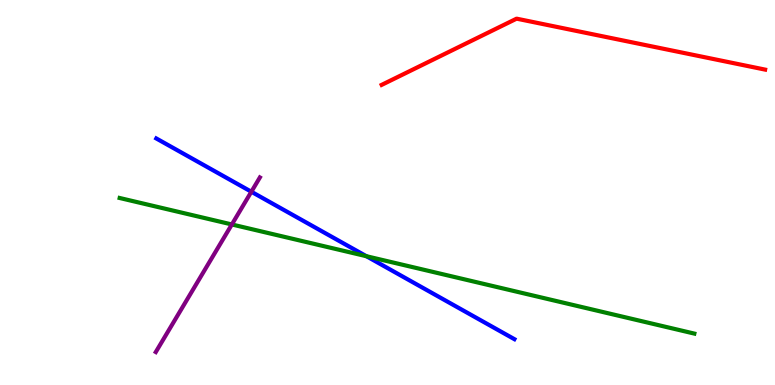[{'lines': ['blue', 'red'], 'intersections': []}, {'lines': ['green', 'red'], 'intersections': []}, {'lines': ['purple', 'red'], 'intersections': []}, {'lines': ['blue', 'green'], 'intersections': [{'x': 4.73, 'y': 3.35}]}, {'lines': ['blue', 'purple'], 'intersections': [{'x': 3.24, 'y': 5.02}]}, {'lines': ['green', 'purple'], 'intersections': [{'x': 2.99, 'y': 4.17}]}]